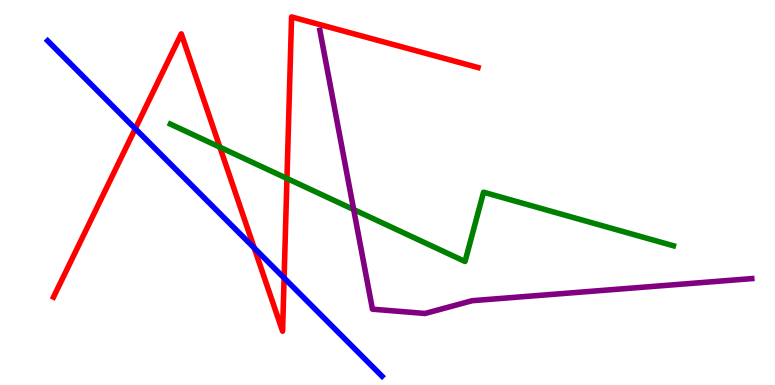[{'lines': ['blue', 'red'], 'intersections': [{'x': 1.75, 'y': 6.66}, {'x': 3.28, 'y': 3.56}, {'x': 3.67, 'y': 2.78}]}, {'lines': ['green', 'red'], 'intersections': [{'x': 2.84, 'y': 6.18}, {'x': 3.7, 'y': 5.37}]}, {'lines': ['purple', 'red'], 'intersections': []}, {'lines': ['blue', 'green'], 'intersections': []}, {'lines': ['blue', 'purple'], 'intersections': []}, {'lines': ['green', 'purple'], 'intersections': [{'x': 4.56, 'y': 4.56}]}]